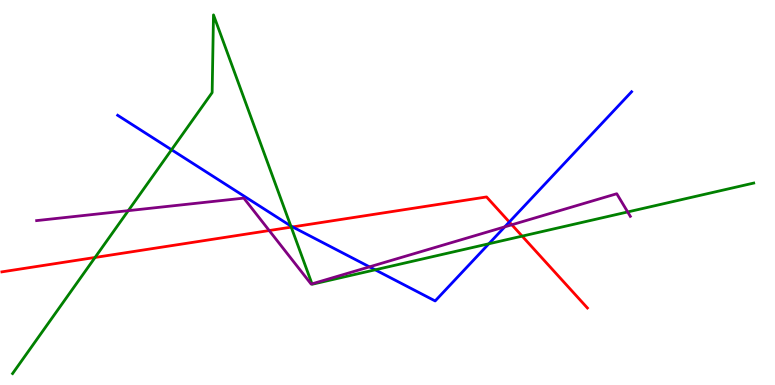[{'lines': ['blue', 'red'], 'intersections': [{'x': 3.78, 'y': 4.11}, {'x': 6.57, 'y': 4.23}]}, {'lines': ['green', 'red'], 'intersections': [{'x': 1.23, 'y': 3.31}, {'x': 3.76, 'y': 4.1}, {'x': 6.74, 'y': 3.87}]}, {'lines': ['purple', 'red'], 'intersections': [{'x': 3.47, 'y': 4.01}, {'x': 6.6, 'y': 4.16}]}, {'lines': ['blue', 'green'], 'intersections': [{'x': 2.21, 'y': 6.11}, {'x': 3.75, 'y': 4.13}, {'x': 4.84, 'y': 2.99}, {'x': 6.31, 'y': 3.67}]}, {'lines': ['blue', 'purple'], 'intersections': [{'x': 4.77, 'y': 3.07}, {'x': 6.51, 'y': 4.11}]}, {'lines': ['green', 'purple'], 'intersections': [{'x': 1.66, 'y': 4.53}, {'x': 4.03, 'y': 2.63}, {'x': 8.1, 'y': 4.49}]}]